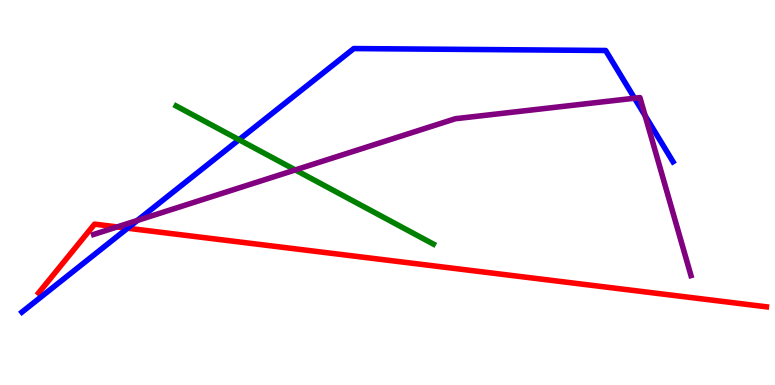[{'lines': ['blue', 'red'], 'intersections': [{'x': 1.65, 'y': 4.07}]}, {'lines': ['green', 'red'], 'intersections': []}, {'lines': ['purple', 'red'], 'intersections': [{'x': 1.51, 'y': 4.11}]}, {'lines': ['blue', 'green'], 'intersections': [{'x': 3.08, 'y': 6.37}]}, {'lines': ['blue', 'purple'], 'intersections': [{'x': 1.77, 'y': 4.27}, {'x': 8.19, 'y': 7.45}, {'x': 8.32, 'y': 7.0}]}, {'lines': ['green', 'purple'], 'intersections': [{'x': 3.81, 'y': 5.59}]}]